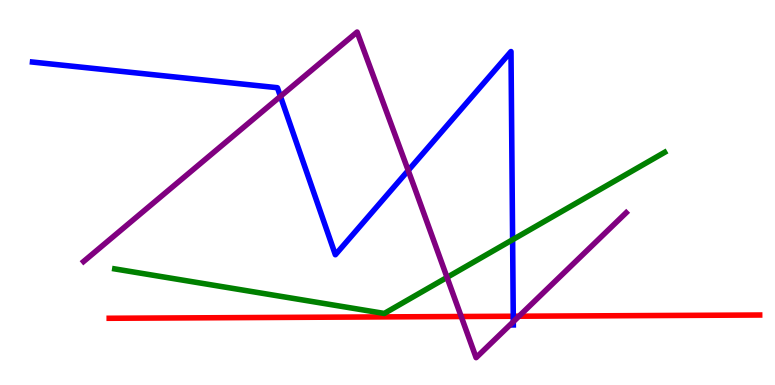[{'lines': ['blue', 'red'], 'intersections': [{'x': 6.62, 'y': 1.79}]}, {'lines': ['green', 'red'], 'intersections': []}, {'lines': ['purple', 'red'], 'intersections': [{'x': 5.95, 'y': 1.78}, {'x': 6.7, 'y': 1.79}]}, {'lines': ['blue', 'green'], 'intersections': [{'x': 6.61, 'y': 3.77}]}, {'lines': ['blue', 'purple'], 'intersections': [{'x': 3.62, 'y': 7.5}, {'x': 5.27, 'y': 5.57}, {'x': 6.62, 'y': 1.64}]}, {'lines': ['green', 'purple'], 'intersections': [{'x': 5.77, 'y': 2.8}]}]